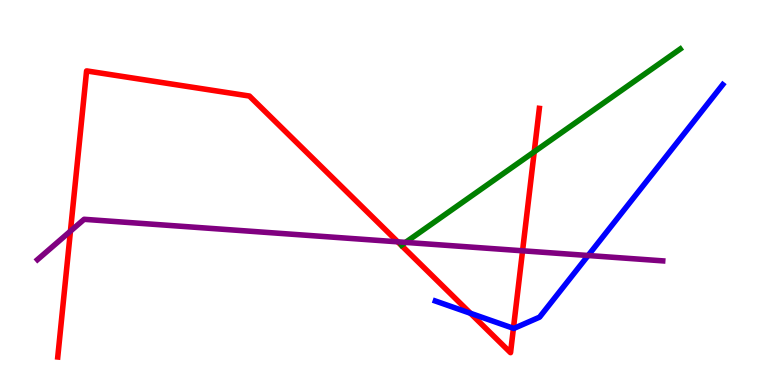[{'lines': ['blue', 'red'], 'intersections': [{'x': 6.07, 'y': 1.86}, {'x': 6.62, 'y': 1.47}]}, {'lines': ['green', 'red'], 'intersections': [{'x': 6.89, 'y': 6.06}]}, {'lines': ['purple', 'red'], 'intersections': [{'x': 0.909, 'y': 4.0}, {'x': 5.13, 'y': 3.72}, {'x': 6.74, 'y': 3.49}]}, {'lines': ['blue', 'green'], 'intersections': []}, {'lines': ['blue', 'purple'], 'intersections': [{'x': 7.59, 'y': 3.36}]}, {'lines': ['green', 'purple'], 'intersections': [{'x': 5.23, 'y': 3.7}]}]